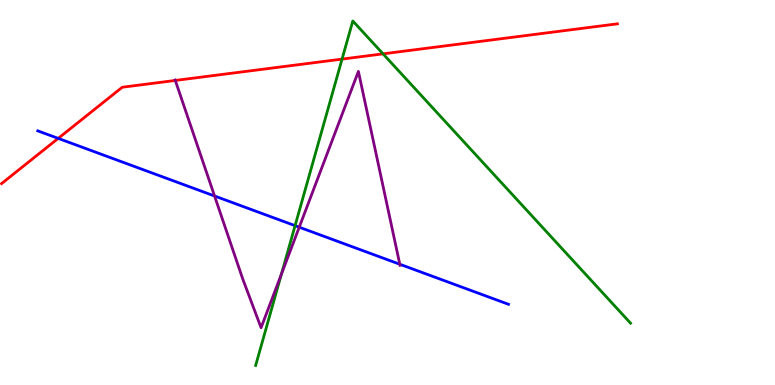[{'lines': ['blue', 'red'], 'intersections': [{'x': 0.751, 'y': 6.41}]}, {'lines': ['green', 'red'], 'intersections': [{'x': 4.41, 'y': 8.47}, {'x': 4.94, 'y': 8.6}]}, {'lines': ['purple', 'red'], 'intersections': [{'x': 2.26, 'y': 7.91}]}, {'lines': ['blue', 'green'], 'intersections': [{'x': 3.81, 'y': 4.14}]}, {'lines': ['blue', 'purple'], 'intersections': [{'x': 2.77, 'y': 4.91}, {'x': 3.86, 'y': 4.1}, {'x': 5.16, 'y': 3.14}]}, {'lines': ['green', 'purple'], 'intersections': [{'x': 3.63, 'y': 2.88}]}]